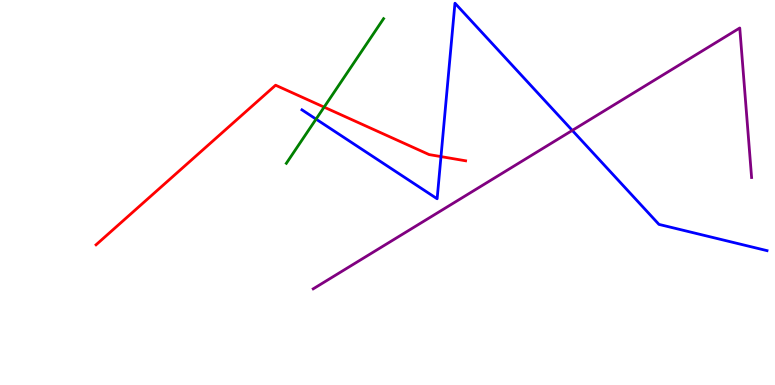[{'lines': ['blue', 'red'], 'intersections': [{'x': 5.69, 'y': 5.93}]}, {'lines': ['green', 'red'], 'intersections': [{'x': 4.18, 'y': 7.22}]}, {'lines': ['purple', 'red'], 'intersections': []}, {'lines': ['blue', 'green'], 'intersections': [{'x': 4.08, 'y': 6.91}]}, {'lines': ['blue', 'purple'], 'intersections': [{'x': 7.38, 'y': 6.61}]}, {'lines': ['green', 'purple'], 'intersections': []}]